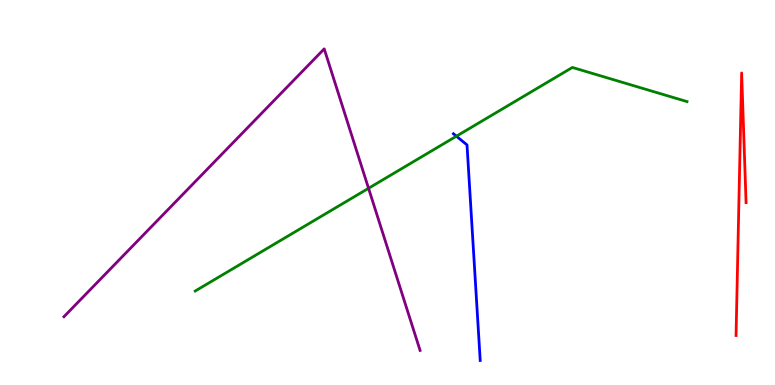[{'lines': ['blue', 'red'], 'intersections': []}, {'lines': ['green', 'red'], 'intersections': []}, {'lines': ['purple', 'red'], 'intersections': []}, {'lines': ['blue', 'green'], 'intersections': [{'x': 5.89, 'y': 6.46}]}, {'lines': ['blue', 'purple'], 'intersections': []}, {'lines': ['green', 'purple'], 'intersections': [{'x': 4.76, 'y': 5.11}]}]